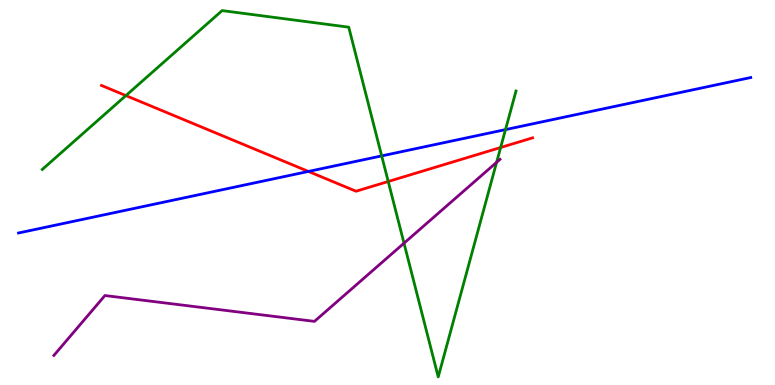[{'lines': ['blue', 'red'], 'intersections': [{'x': 3.98, 'y': 5.55}]}, {'lines': ['green', 'red'], 'intersections': [{'x': 1.62, 'y': 7.52}, {'x': 5.01, 'y': 5.29}, {'x': 6.46, 'y': 6.17}]}, {'lines': ['purple', 'red'], 'intersections': []}, {'lines': ['blue', 'green'], 'intersections': [{'x': 4.92, 'y': 5.95}, {'x': 6.52, 'y': 6.63}]}, {'lines': ['blue', 'purple'], 'intersections': []}, {'lines': ['green', 'purple'], 'intersections': [{'x': 5.21, 'y': 3.68}, {'x': 6.41, 'y': 5.78}]}]